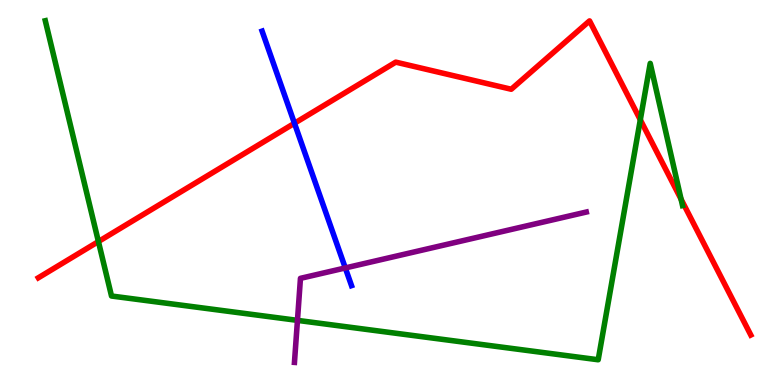[{'lines': ['blue', 'red'], 'intersections': [{'x': 3.8, 'y': 6.8}]}, {'lines': ['green', 'red'], 'intersections': [{'x': 1.27, 'y': 3.73}, {'x': 8.26, 'y': 6.89}, {'x': 8.79, 'y': 4.83}]}, {'lines': ['purple', 'red'], 'intersections': []}, {'lines': ['blue', 'green'], 'intersections': []}, {'lines': ['blue', 'purple'], 'intersections': [{'x': 4.46, 'y': 3.04}]}, {'lines': ['green', 'purple'], 'intersections': [{'x': 3.84, 'y': 1.68}]}]